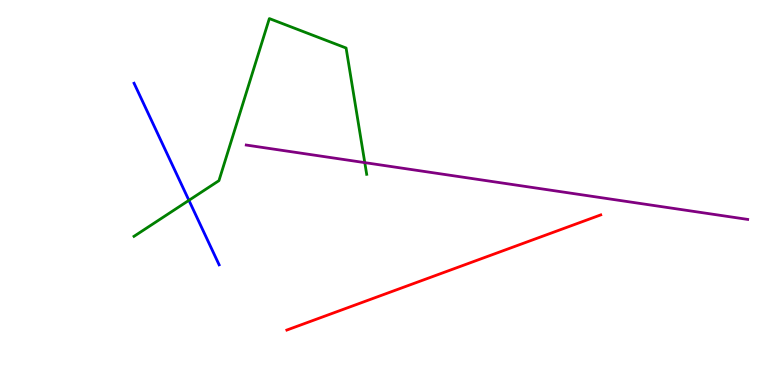[{'lines': ['blue', 'red'], 'intersections': []}, {'lines': ['green', 'red'], 'intersections': []}, {'lines': ['purple', 'red'], 'intersections': []}, {'lines': ['blue', 'green'], 'intersections': [{'x': 2.44, 'y': 4.8}]}, {'lines': ['blue', 'purple'], 'intersections': []}, {'lines': ['green', 'purple'], 'intersections': [{'x': 4.71, 'y': 5.78}]}]